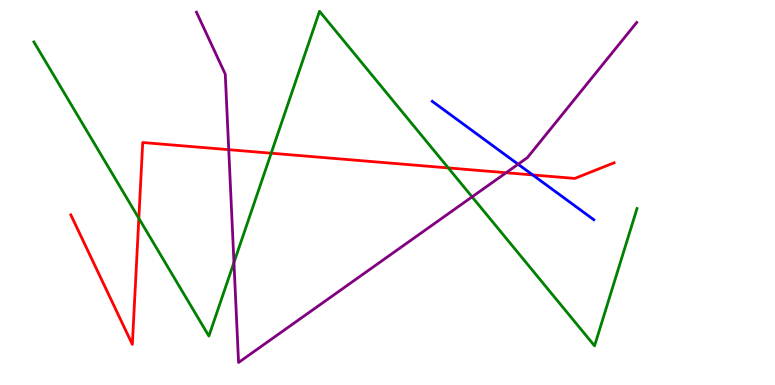[{'lines': ['blue', 'red'], 'intersections': [{'x': 6.87, 'y': 5.46}]}, {'lines': ['green', 'red'], 'intersections': [{'x': 1.79, 'y': 4.33}, {'x': 3.5, 'y': 6.02}, {'x': 5.78, 'y': 5.64}]}, {'lines': ['purple', 'red'], 'intersections': [{'x': 2.95, 'y': 6.11}, {'x': 6.53, 'y': 5.51}]}, {'lines': ['blue', 'green'], 'intersections': []}, {'lines': ['blue', 'purple'], 'intersections': [{'x': 6.69, 'y': 5.73}]}, {'lines': ['green', 'purple'], 'intersections': [{'x': 3.02, 'y': 3.18}, {'x': 6.09, 'y': 4.89}]}]